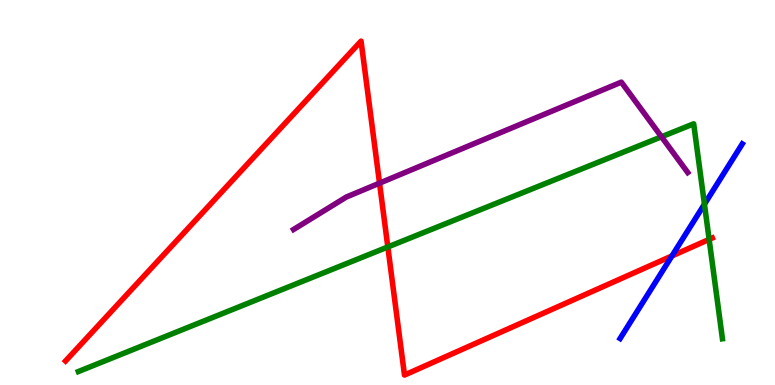[{'lines': ['blue', 'red'], 'intersections': [{'x': 8.67, 'y': 3.35}]}, {'lines': ['green', 'red'], 'intersections': [{'x': 5.0, 'y': 3.59}, {'x': 9.15, 'y': 3.78}]}, {'lines': ['purple', 'red'], 'intersections': [{'x': 4.9, 'y': 5.24}]}, {'lines': ['blue', 'green'], 'intersections': [{'x': 9.09, 'y': 4.7}]}, {'lines': ['blue', 'purple'], 'intersections': []}, {'lines': ['green', 'purple'], 'intersections': [{'x': 8.54, 'y': 6.45}]}]